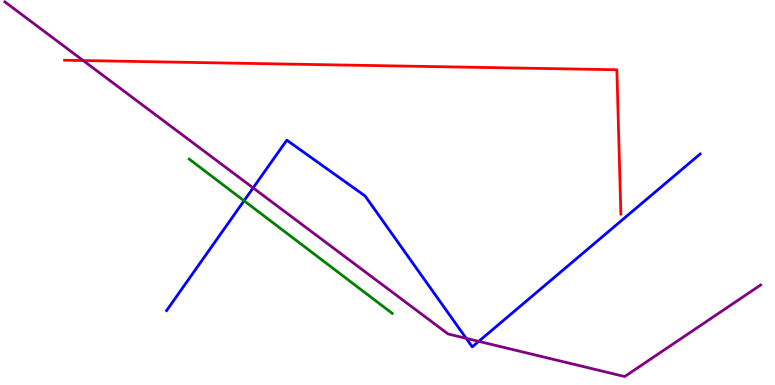[{'lines': ['blue', 'red'], 'intersections': []}, {'lines': ['green', 'red'], 'intersections': []}, {'lines': ['purple', 'red'], 'intersections': [{'x': 1.07, 'y': 8.43}]}, {'lines': ['blue', 'green'], 'intersections': [{'x': 3.15, 'y': 4.79}]}, {'lines': ['blue', 'purple'], 'intersections': [{'x': 3.27, 'y': 5.12}, {'x': 6.02, 'y': 1.21}, {'x': 6.18, 'y': 1.13}]}, {'lines': ['green', 'purple'], 'intersections': []}]